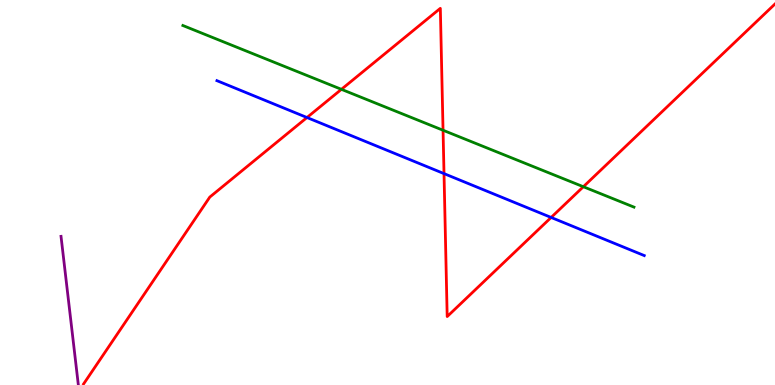[{'lines': ['blue', 'red'], 'intersections': [{'x': 3.96, 'y': 6.95}, {'x': 5.73, 'y': 5.49}, {'x': 7.11, 'y': 4.35}]}, {'lines': ['green', 'red'], 'intersections': [{'x': 4.41, 'y': 7.68}, {'x': 5.72, 'y': 6.62}, {'x': 7.53, 'y': 5.15}]}, {'lines': ['purple', 'red'], 'intersections': []}, {'lines': ['blue', 'green'], 'intersections': []}, {'lines': ['blue', 'purple'], 'intersections': []}, {'lines': ['green', 'purple'], 'intersections': []}]